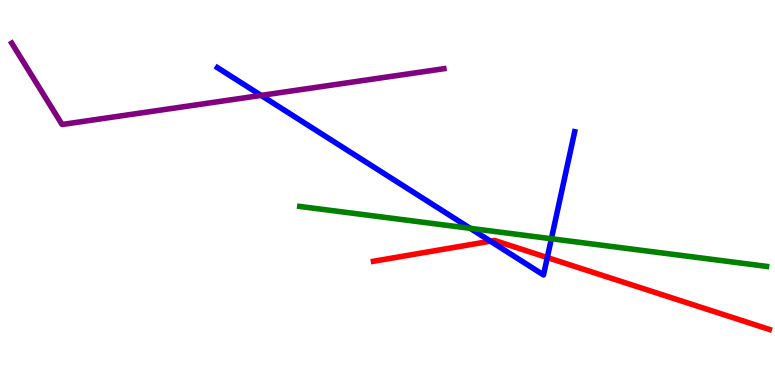[{'lines': ['blue', 'red'], 'intersections': [{'x': 6.33, 'y': 3.74}, {'x': 7.06, 'y': 3.31}]}, {'lines': ['green', 'red'], 'intersections': []}, {'lines': ['purple', 'red'], 'intersections': []}, {'lines': ['blue', 'green'], 'intersections': [{'x': 6.07, 'y': 4.07}, {'x': 7.11, 'y': 3.8}]}, {'lines': ['blue', 'purple'], 'intersections': [{'x': 3.37, 'y': 7.52}]}, {'lines': ['green', 'purple'], 'intersections': []}]